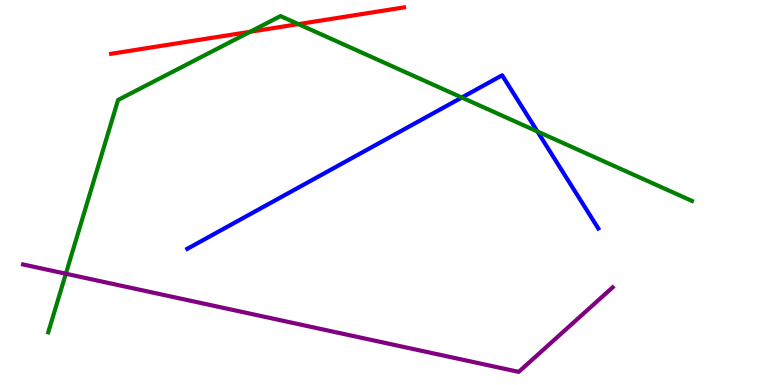[{'lines': ['blue', 'red'], 'intersections': []}, {'lines': ['green', 'red'], 'intersections': [{'x': 3.23, 'y': 9.17}, {'x': 3.85, 'y': 9.37}]}, {'lines': ['purple', 'red'], 'intersections': []}, {'lines': ['blue', 'green'], 'intersections': [{'x': 5.96, 'y': 7.47}, {'x': 6.93, 'y': 6.58}]}, {'lines': ['blue', 'purple'], 'intersections': []}, {'lines': ['green', 'purple'], 'intersections': [{'x': 0.85, 'y': 2.89}]}]